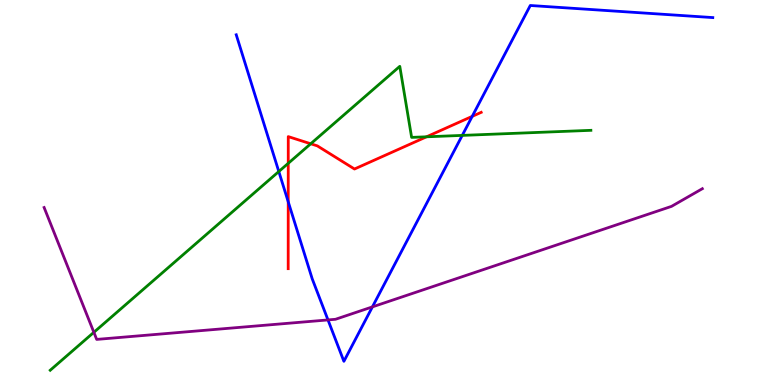[{'lines': ['blue', 'red'], 'intersections': [{'x': 3.72, 'y': 4.76}, {'x': 6.09, 'y': 6.98}]}, {'lines': ['green', 'red'], 'intersections': [{'x': 3.72, 'y': 5.76}, {'x': 4.01, 'y': 6.27}, {'x': 5.5, 'y': 6.45}]}, {'lines': ['purple', 'red'], 'intersections': []}, {'lines': ['blue', 'green'], 'intersections': [{'x': 3.6, 'y': 5.54}, {'x': 5.96, 'y': 6.48}]}, {'lines': ['blue', 'purple'], 'intersections': [{'x': 4.23, 'y': 1.69}, {'x': 4.81, 'y': 2.03}]}, {'lines': ['green', 'purple'], 'intersections': [{'x': 1.21, 'y': 1.37}]}]